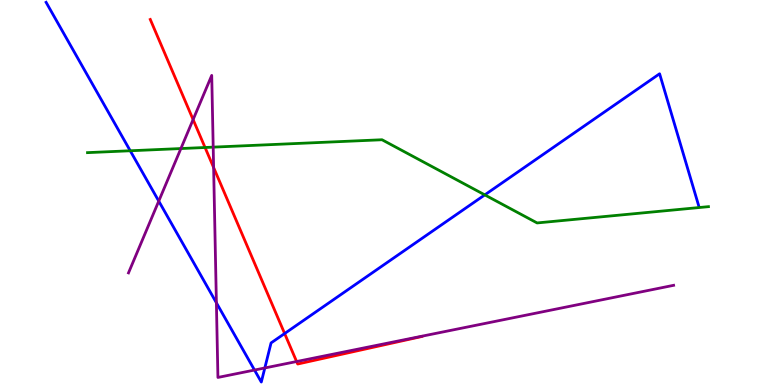[{'lines': ['blue', 'red'], 'intersections': [{'x': 3.67, 'y': 1.34}]}, {'lines': ['green', 'red'], 'intersections': [{'x': 2.65, 'y': 6.17}]}, {'lines': ['purple', 'red'], 'intersections': [{'x': 2.49, 'y': 6.89}, {'x': 2.76, 'y': 5.65}, {'x': 3.83, 'y': 0.609}]}, {'lines': ['blue', 'green'], 'intersections': [{'x': 1.68, 'y': 6.08}, {'x': 6.26, 'y': 4.94}]}, {'lines': ['blue', 'purple'], 'intersections': [{'x': 2.05, 'y': 4.78}, {'x': 2.79, 'y': 2.14}, {'x': 3.28, 'y': 0.388}, {'x': 3.42, 'y': 0.443}]}, {'lines': ['green', 'purple'], 'intersections': [{'x': 2.33, 'y': 6.14}, {'x': 2.75, 'y': 6.18}]}]